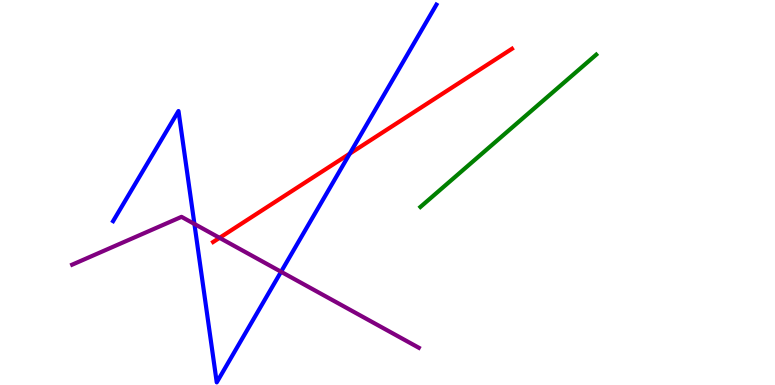[{'lines': ['blue', 'red'], 'intersections': [{'x': 4.51, 'y': 6.01}]}, {'lines': ['green', 'red'], 'intersections': []}, {'lines': ['purple', 'red'], 'intersections': [{'x': 2.83, 'y': 3.82}]}, {'lines': ['blue', 'green'], 'intersections': []}, {'lines': ['blue', 'purple'], 'intersections': [{'x': 2.51, 'y': 4.18}, {'x': 3.63, 'y': 2.94}]}, {'lines': ['green', 'purple'], 'intersections': []}]